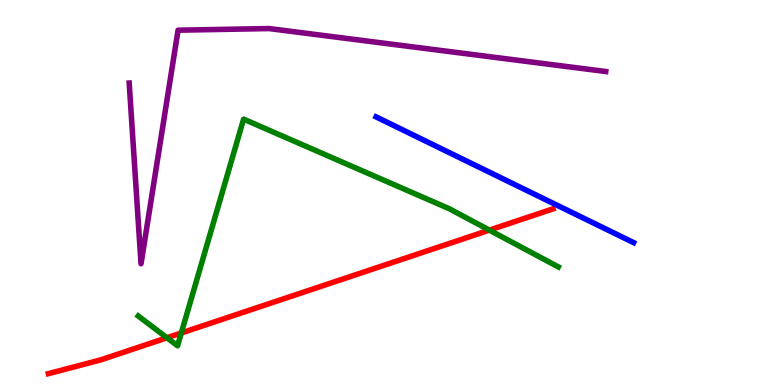[{'lines': ['blue', 'red'], 'intersections': []}, {'lines': ['green', 'red'], 'intersections': [{'x': 2.15, 'y': 1.23}, {'x': 2.34, 'y': 1.35}, {'x': 6.31, 'y': 4.02}]}, {'lines': ['purple', 'red'], 'intersections': []}, {'lines': ['blue', 'green'], 'intersections': []}, {'lines': ['blue', 'purple'], 'intersections': []}, {'lines': ['green', 'purple'], 'intersections': []}]